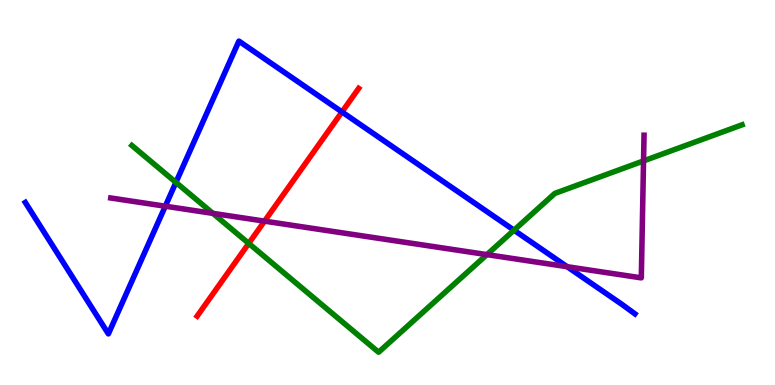[{'lines': ['blue', 'red'], 'intersections': [{'x': 4.41, 'y': 7.09}]}, {'lines': ['green', 'red'], 'intersections': [{'x': 3.21, 'y': 3.68}]}, {'lines': ['purple', 'red'], 'intersections': [{'x': 3.41, 'y': 4.26}]}, {'lines': ['blue', 'green'], 'intersections': [{'x': 2.27, 'y': 5.26}, {'x': 6.63, 'y': 4.02}]}, {'lines': ['blue', 'purple'], 'intersections': [{'x': 2.13, 'y': 4.64}, {'x': 7.32, 'y': 3.07}]}, {'lines': ['green', 'purple'], 'intersections': [{'x': 2.75, 'y': 4.46}, {'x': 6.28, 'y': 3.39}, {'x': 8.3, 'y': 5.82}]}]